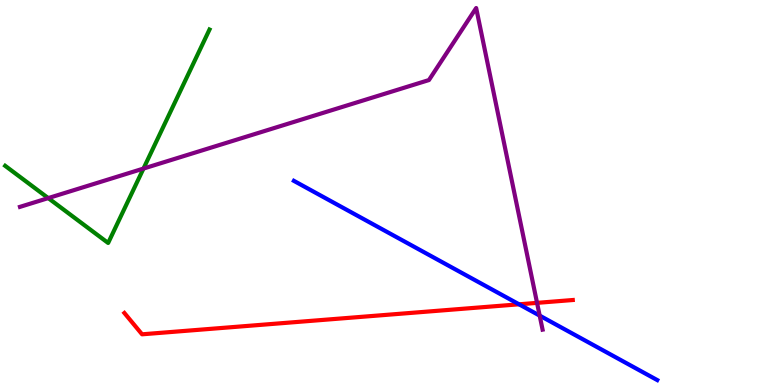[{'lines': ['blue', 'red'], 'intersections': [{'x': 6.7, 'y': 2.1}]}, {'lines': ['green', 'red'], 'intersections': []}, {'lines': ['purple', 'red'], 'intersections': [{'x': 6.93, 'y': 2.13}]}, {'lines': ['blue', 'green'], 'intersections': []}, {'lines': ['blue', 'purple'], 'intersections': [{'x': 6.96, 'y': 1.8}]}, {'lines': ['green', 'purple'], 'intersections': [{'x': 0.623, 'y': 4.85}, {'x': 1.85, 'y': 5.62}]}]